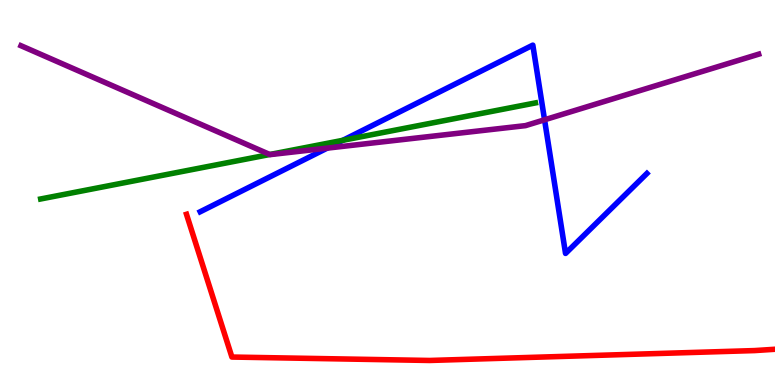[{'lines': ['blue', 'red'], 'intersections': []}, {'lines': ['green', 'red'], 'intersections': []}, {'lines': ['purple', 'red'], 'intersections': []}, {'lines': ['blue', 'green'], 'intersections': [{'x': 4.42, 'y': 6.36}]}, {'lines': ['blue', 'purple'], 'intersections': [{'x': 4.22, 'y': 6.15}, {'x': 7.03, 'y': 6.89}]}, {'lines': ['green', 'purple'], 'intersections': [{'x': 3.48, 'y': 5.99}]}]